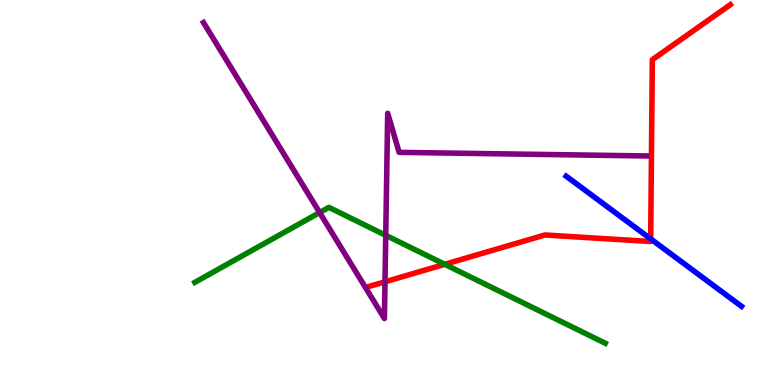[{'lines': ['blue', 'red'], 'intersections': [{'x': 8.4, 'y': 3.79}]}, {'lines': ['green', 'red'], 'intersections': [{'x': 5.74, 'y': 3.13}]}, {'lines': ['purple', 'red'], 'intersections': [{'x': 4.97, 'y': 2.68}]}, {'lines': ['blue', 'green'], 'intersections': []}, {'lines': ['blue', 'purple'], 'intersections': []}, {'lines': ['green', 'purple'], 'intersections': [{'x': 4.12, 'y': 4.48}, {'x': 4.98, 'y': 3.89}]}]